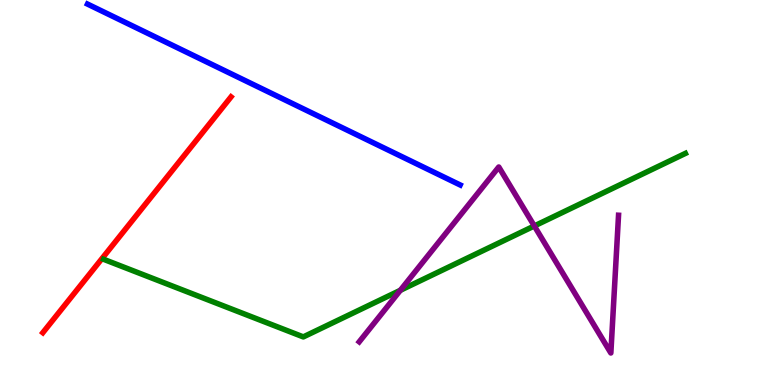[{'lines': ['blue', 'red'], 'intersections': []}, {'lines': ['green', 'red'], 'intersections': []}, {'lines': ['purple', 'red'], 'intersections': []}, {'lines': ['blue', 'green'], 'intersections': []}, {'lines': ['blue', 'purple'], 'intersections': []}, {'lines': ['green', 'purple'], 'intersections': [{'x': 5.17, 'y': 2.46}, {'x': 6.89, 'y': 4.13}]}]